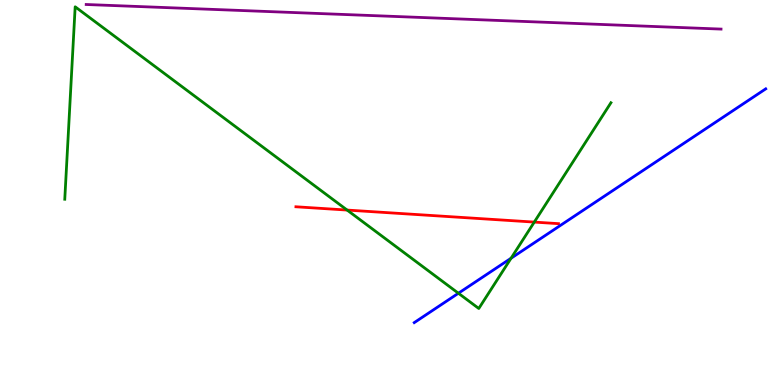[{'lines': ['blue', 'red'], 'intersections': []}, {'lines': ['green', 'red'], 'intersections': [{'x': 4.48, 'y': 4.54}, {'x': 6.89, 'y': 4.23}]}, {'lines': ['purple', 'red'], 'intersections': []}, {'lines': ['blue', 'green'], 'intersections': [{'x': 5.91, 'y': 2.38}, {'x': 6.59, 'y': 3.29}]}, {'lines': ['blue', 'purple'], 'intersections': []}, {'lines': ['green', 'purple'], 'intersections': []}]